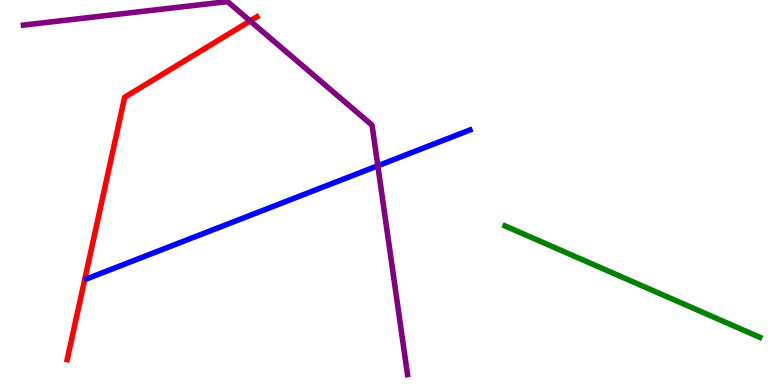[{'lines': ['blue', 'red'], 'intersections': []}, {'lines': ['green', 'red'], 'intersections': []}, {'lines': ['purple', 'red'], 'intersections': [{'x': 3.23, 'y': 9.46}]}, {'lines': ['blue', 'green'], 'intersections': []}, {'lines': ['blue', 'purple'], 'intersections': [{'x': 4.88, 'y': 5.69}]}, {'lines': ['green', 'purple'], 'intersections': []}]